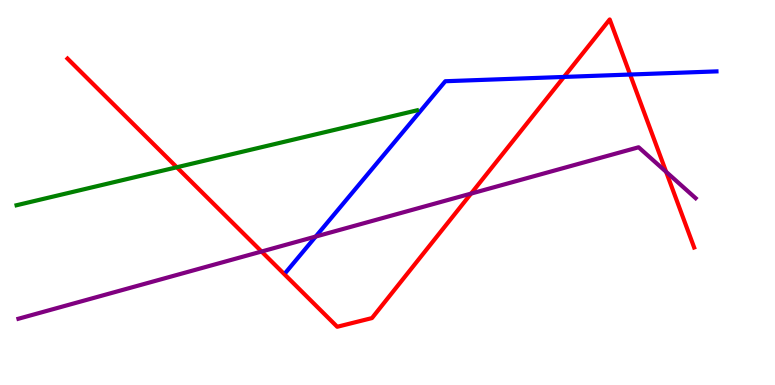[{'lines': ['blue', 'red'], 'intersections': [{'x': 7.28, 'y': 8.0}, {'x': 8.13, 'y': 8.06}]}, {'lines': ['green', 'red'], 'intersections': [{'x': 2.28, 'y': 5.66}]}, {'lines': ['purple', 'red'], 'intersections': [{'x': 3.37, 'y': 3.47}, {'x': 6.08, 'y': 4.97}, {'x': 8.6, 'y': 5.54}]}, {'lines': ['blue', 'green'], 'intersections': []}, {'lines': ['blue', 'purple'], 'intersections': [{'x': 4.07, 'y': 3.86}]}, {'lines': ['green', 'purple'], 'intersections': []}]